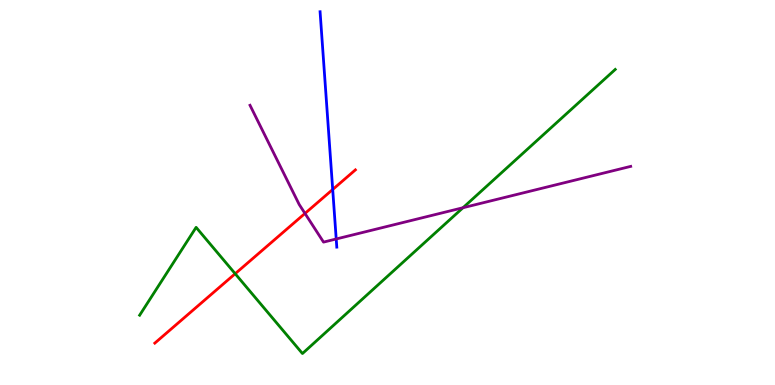[{'lines': ['blue', 'red'], 'intersections': [{'x': 4.29, 'y': 5.08}]}, {'lines': ['green', 'red'], 'intersections': [{'x': 3.03, 'y': 2.89}]}, {'lines': ['purple', 'red'], 'intersections': [{'x': 3.94, 'y': 4.46}]}, {'lines': ['blue', 'green'], 'intersections': []}, {'lines': ['blue', 'purple'], 'intersections': [{'x': 4.34, 'y': 3.79}]}, {'lines': ['green', 'purple'], 'intersections': [{'x': 5.97, 'y': 4.6}]}]